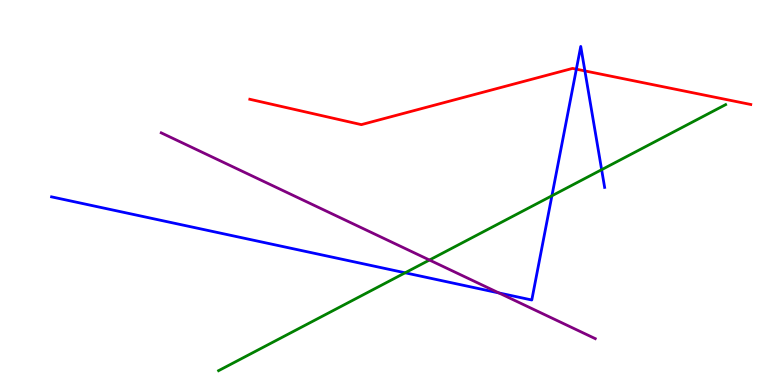[{'lines': ['blue', 'red'], 'intersections': [{'x': 7.44, 'y': 8.2}, {'x': 7.55, 'y': 8.16}]}, {'lines': ['green', 'red'], 'intersections': []}, {'lines': ['purple', 'red'], 'intersections': []}, {'lines': ['blue', 'green'], 'intersections': [{'x': 5.23, 'y': 2.91}, {'x': 7.12, 'y': 4.91}, {'x': 7.76, 'y': 5.59}]}, {'lines': ['blue', 'purple'], 'intersections': [{'x': 6.44, 'y': 2.39}]}, {'lines': ['green', 'purple'], 'intersections': [{'x': 5.54, 'y': 3.25}]}]